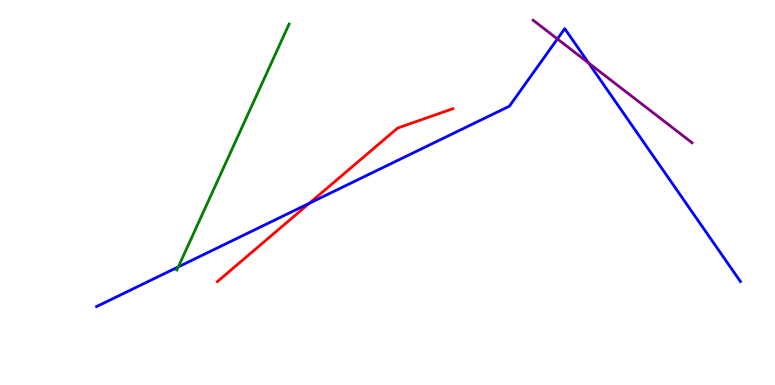[{'lines': ['blue', 'red'], 'intersections': [{'x': 3.99, 'y': 4.72}]}, {'lines': ['green', 'red'], 'intersections': []}, {'lines': ['purple', 'red'], 'intersections': []}, {'lines': ['blue', 'green'], 'intersections': [{'x': 2.3, 'y': 3.07}]}, {'lines': ['blue', 'purple'], 'intersections': [{'x': 7.19, 'y': 8.99}, {'x': 7.59, 'y': 8.36}]}, {'lines': ['green', 'purple'], 'intersections': []}]